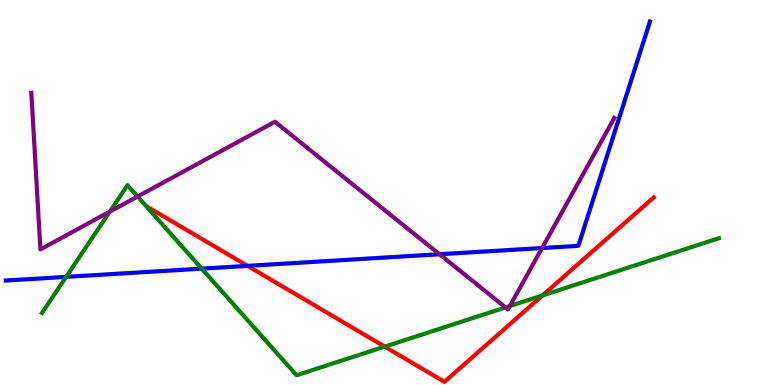[{'lines': ['blue', 'red'], 'intersections': [{'x': 3.19, 'y': 3.09}]}, {'lines': ['green', 'red'], 'intersections': [{'x': 4.96, 'y': 0.996}, {'x': 7.0, 'y': 2.33}]}, {'lines': ['purple', 'red'], 'intersections': []}, {'lines': ['blue', 'green'], 'intersections': [{'x': 0.854, 'y': 2.81}, {'x': 2.6, 'y': 3.02}]}, {'lines': ['blue', 'purple'], 'intersections': [{'x': 5.67, 'y': 3.4}, {'x': 6.99, 'y': 3.56}]}, {'lines': ['green', 'purple'], 'intersections': [{'x': 1.42, 'y': 4.5}, {'x': 1.78, 'y': 4.9}, {'x': 6.52, 'y': 2.01}, {'x': 6.58, 'y': 2.05}]}]